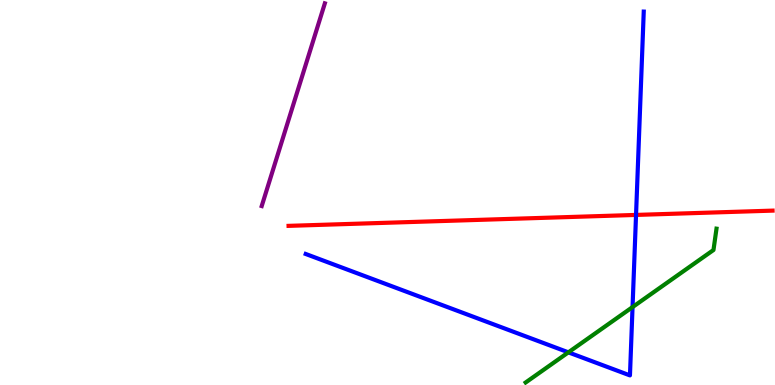[{'lines': ['blue', 'red'], 'intersections': [{'x': 8.21, 'y': 4.42}]}, {'lines': ['green', 'red'], 'intersections': []}, {'lines': ['purple', 'red'], 'intersections': []}, {'lines': ['blue', 'green'], 'intersections': [{'x': 7.33, 'y': 0.848}, {'x': 8.16, 'y': 2.02}]}, {'lines': ['blue', 'purple'], 'intersections': []}, {'lines': ['green', 'purple'], 'intersections': []}]